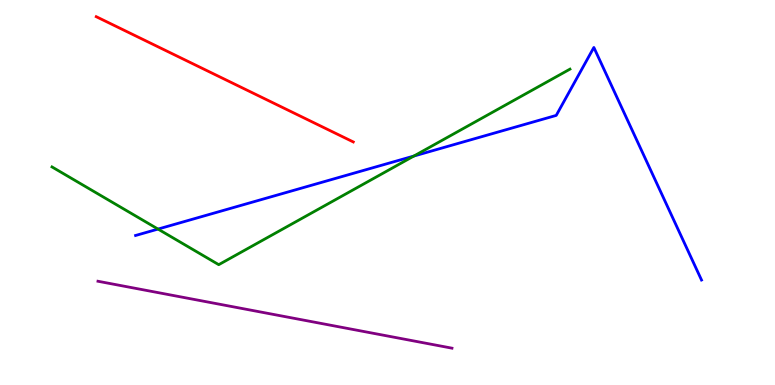[{'lines': ['blue', 'red'], 'intersections': []}, {'lines': ['green', 'red'], 'intersections': []}, {'lines': ['purple', 'red'], 'intersections': []}, {'lines': ['blue', 'green'], 'intersections': [{'x': 2.04, 'y': 4.05}, {'x': 5.34, 'y': 5.95}]}, {'lines': ['blue', 'purple'], 'intersections': []}, {'lines': ['green', 'purple'], 'intersections': []}]